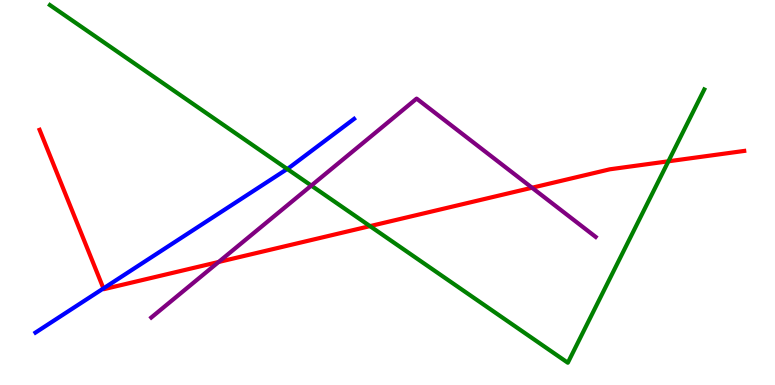[{'lines': ['blue', 'red'], 'intersections': [{'x': 1.33, 'y': 2.51}]}, {'lines': ['green', 'red'], 'intersections': [{'x': 4.77, 'y': 4.13}, {'x': 8.62, 'y': 5.81}]}, {'lines': ['purple', 'red'], 'intersections': [{'x': 2.82, 'y': 3.2}, {'x': 6.86, 'y': 5.12}]}, {'lines': ['blue', 'green'], 'intersections': [{'x': 3.71, 'y': 5.61}]}, {'lines': ['blue', 'purple'], 'intersections': []}, {'lines': ['green', 'purple'], 'intersections': [{'x': 4.02, 'y': 5.18}]}]